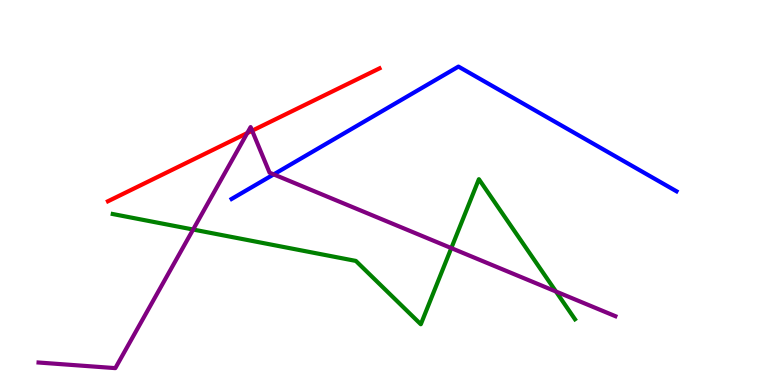[{'lines': ['blue', 'red'], 'intersections': []}, {'lines': ['green', 'red'], 'intersections': []}, {'lines': ['purple', 'red'], 'intersections': [{'x': 3.19, 'y': 6.54}, {'x': 3.25, 'y': 6.61}]}, {'lines': ['blue', 'green'], 'intersections': []}, {'lines': ['blue', 'purple'], 'intersections': [{'x': 3.53, 'y': 5.47}]}, {'lines': ['green', 'purple'], 'intersections': [{'x': 2.49, 'y': 4.04}, {'x': 5.82, 'y': 3.56}, {'x': 7.17, 'y': 2.43}]}]